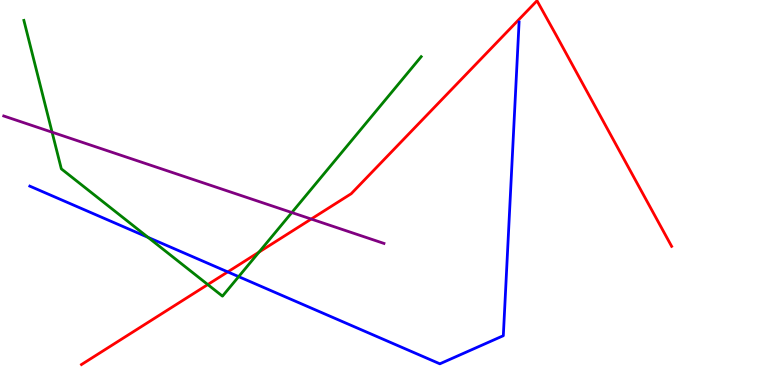[{'lines': ['blue', 'red'], 'intersections': [{'x': 2.94, 'y': 2.94}]}, {'lines': ['green', 'red'], 'intersections': [{'x': 2.68, 'y': 2.61}, {'x': 3.34, 'y': 3.45}]}, {'lines': ['purple', 'red'], 'intersections': [{'x': 4.02, 'y': 4.31}]}, {'lines': ['blue', 'green'], 'intersections': [{'x': 1.91, 'y': 3.83}, {'x': 3.08, 'y': 2.81}]}, {'lines': ['blue', 'purple'], 'intersections': []}, {'lines': ['green', 'purple'], 'intersections': [{'x': 0.672, 'y': 6.57}, {'x': 3.77, 'y': 4.48}]}]